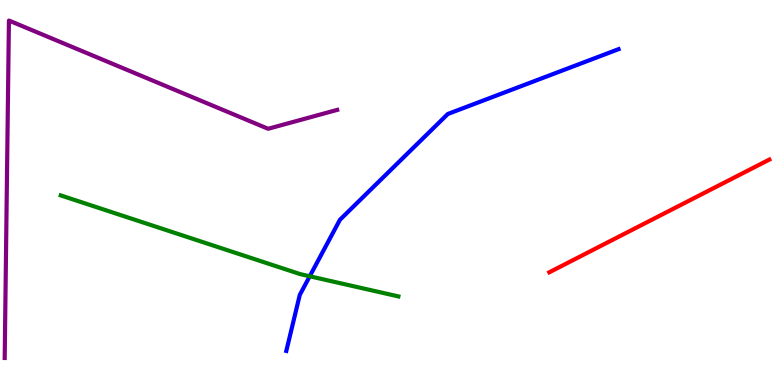[{'lines': ['blue', 'red'], 'intersections': []}, {'lines': ['green', 'red'], 'intersections': []}, {'lines': ['purple', 'red'], 'intersections': []}, {'lines': ['blue', 'green'], 'intersections': [{'x': 4.0, 'y': 2.82}]}, {'lines': ['blue', 'purple'], 'intersections': []}, {'lines': ['green', 'purple'], 'intersections': []}]